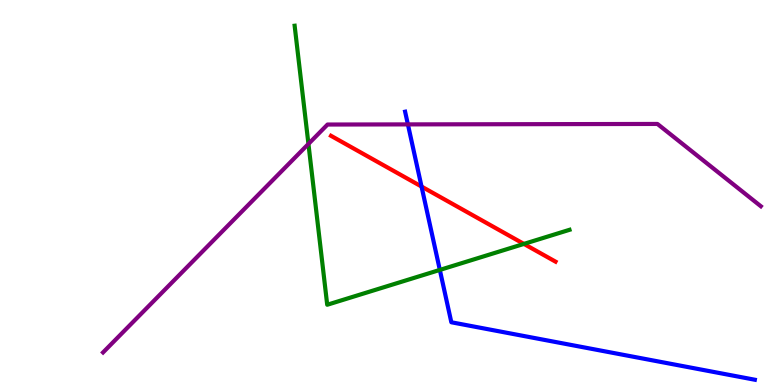[{'lines': ['blue', 'red'], 'intersections': [{'x': 5.44, 'y': 5.15}]}, {'lines': ['green', 'red'], 'intersections': [{'x': 6.76, 'y': 3.66}]}, {'lines': ['purple', 'red'], 'intersections': []}, {'lines': ['blue', 'green'], 'intersections': [{'x': 5.68, 'y': 2.99}]}, {'lines': ['blue', 'purple'], 'intersections': [{'x': 5.26, 'y': 6.77}]}, {'lines': ['green', 'purple'], 'intersections': [{'x': 3.98, 'y': 6.26}]}]